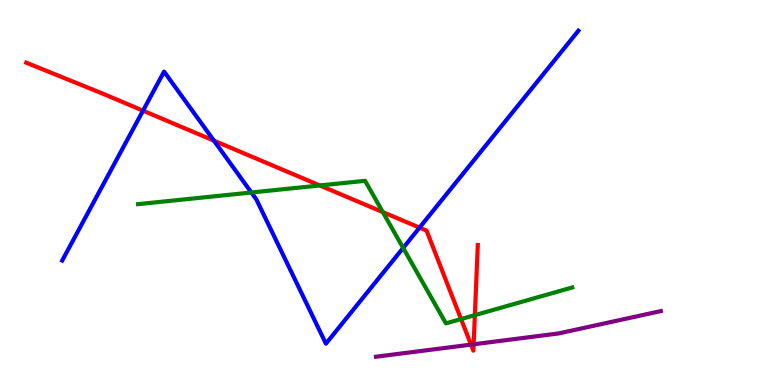[{'lines': ['blue', 'red'], 'intersections': [{'x': 1.85, 'y': 7.13}, {'x': 2.76, 'y': 6.35}, {'x': 5.41, 'y': 4.09}]}, {'lines': ['green', 'red'], 'intersections': [{'x': 4.13, 'y': 5.18}, {'x': 4.94, 'y': 4.49}, {'x': 5.95, 'y': 1.71}, {'x': 6.13, 'y': 1.81}]}, {'lines': ['purple', 'red'], 'intersections': [{'x': 6.08, 'y': 1.05}, {'x': 6.11, 'y': 1.06}]}, {'lines': ['blue', 'green'], 'intersections': [{'x': 3.24, 'y': 5.0}, {'x': 5.2, 'y': 3.56}]}, {'lines': ['blue', 'purple'], 'intersections': []}, {'lines': ['green', 'purple'], 'intersections': []}]